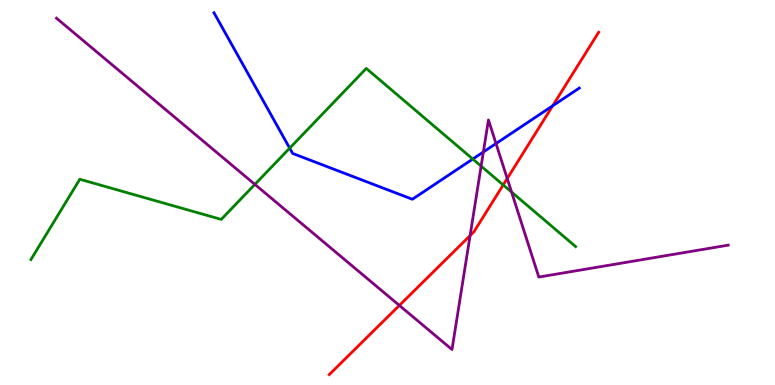[{'lines': ['blue', 'red'], 'intersections': [{'x': 7.13, 'y': 7.25}]}, {'lines': ['green', 'red'], 'intersections': [{'x': 6.49, 'y': 5.2}]}, {'lines': ['purple', 'red'], 'intersections': [{'x': 5.15, 'y': 2.07}, {'x': 6.07, 'y': 3.88}, {'x': 6.54, 'y': 5.36}]}, {'lines': ['blue', 'green'], 'intersections': [{'x': 3.74, 'y': 6.15}, {'x': 6.1, 'y': 5.87}]}, {'lines': ['blue', 'purple'], 'intersections': [{'x': 6.24, 'y': 6.05}, {'x': 6.4, 'y': 6.27}]}, {'lines': ['green', 'purple'], 'intersections': [{'x': 3.29, 'y': 5.21}, {'x': 6.21, 'y': 5.68}, {'x': 6.6, 'y': 5.01}]}]